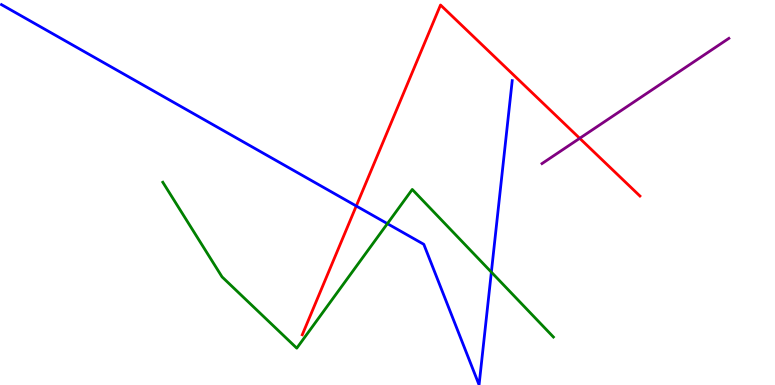[{'lines': ['blue', 'red'], 'intersections': [{'x': 4.6, 'y': 4.65}]}, {'lines': ['green', 'red'], 'intersections': []}, {'lines': ['purple', 'red'], 'intersections': [{'x': 7.48, 'y': 6.41}]}, {'lines': ['blue', 'green'], 'intersections': [{'x': 5.0, 'y': 4.19}, {'x': 6.34, 'y': 2.93}]}, {'lines': ['blue', 'purple'], 'intersections': []}, {'lines': ['green', 'purple'], 'intersections': []}]